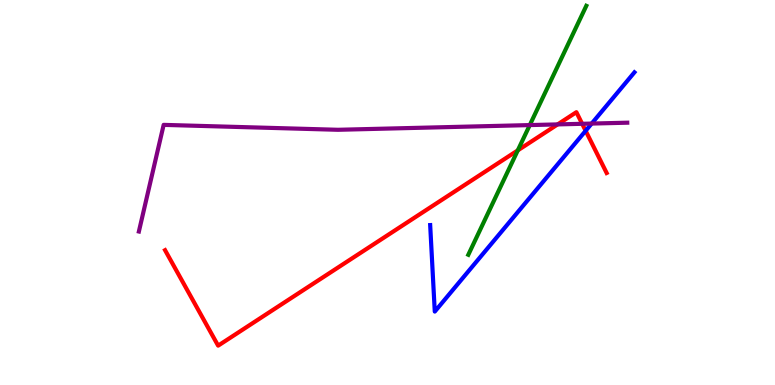[{'lines': ['blue', 'red'], 'intersections': [{'x': 7.56, 'y': 6.6}]}, {'lines': ['green', 'red'], 'intersections': [{'x': 6.68, 'y': 6.09}]}, {'lines': ['purple', 'red'], 'intersections': [{'x': 7.2, 'y': 6.77}, {'x': 7.51, 'y': 6.78}]}, {'lines': ['blue', 'green'], 'intersections': []}, {'lines': ['blue', 'purple'], 'intersections': [{'x': 7.63, 'y': 6.79}]}, {'lines': ['green', 'purple'], 'intersections': [{'x': 6.84, 'y': 6.75}]}]